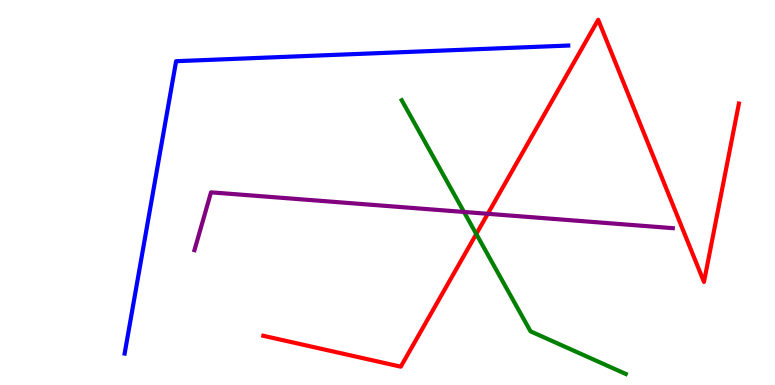[{'lines': ['blue', 'red'], 'intersections': []}, {'lines': ['green', 'red'], 'intersections': [{'x': 6.15, 'y': 3.92}]}, {'lines': ['purple', 'red'], 'intersections': [{'x': 6.29, 'y': 4.45}]}, {'lines': ['blue', 'green'], 'intersections': []}, {'lines': ['blue', 'purple'], 'intersections': []}, {'lines': ['green', 'purple'], 'intersections': [{'x': 5.99, 'y': 4.49}]}]